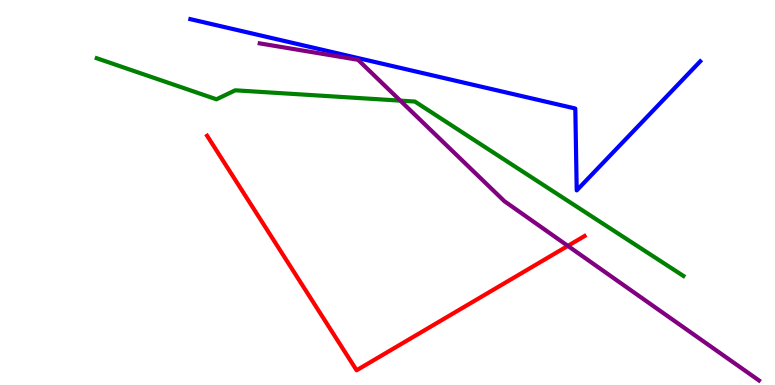[{'lines': ['blue', 'red'], 'intersections': []}, {'lines': ['green', 'red'], 'intersections': []}, {'lines': ['purple', 'red'], 'intersections': [{'x': 7.33, 'y': 3.61}]}, {'lines': ['blue', 'green'], 'intersections': []}, {'lines': ['blue', 'purple'], 'intersections': []}, {'lines': ['green', 'purple'], 'intersections': [{'x': 5.17, 'y': 7.39}]}]